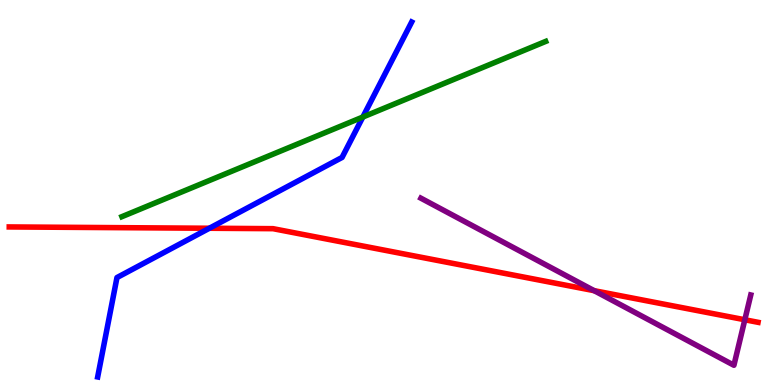[{'lines': ['blue', 'red'], 'intersections': [{'x': 2.7, 'y': 4.07}]}, {'lines': ['green', 'red'], 'intersections': []}, {'lines': ['purple', 'red'], 'intersections': [{'x': 7.67, 'y': 2.45}, {'x': 9.61, 'y': 1.69}]}, {'lines': ['blue', 'green'], 'intersections': [{'x': 4.68, 'y': 6.96}]}, {'lines': ['blue', 'purple'], 'intersections': []}, {'lines': ['green', 'purple'], 'intersections': []}]